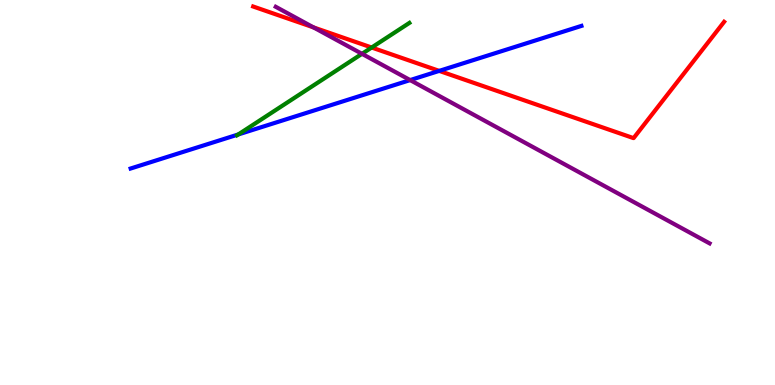[{'lines': ['blue', 'red'], 'intersections': [{'x': 5.67, 'y': 8.16}]}, {'lines': ['green', 'red'], 'intersections': [{'x': 4.8, 'y': 8.77}]}, {'lines': ['purple', 'red'], 'intersections': [{'x': 4.05, 'y': 9.29}]}, {'lines': ['blue', 'green'], 'intersections': [{'x': 3.07, 'y': 6.51}]}, {'lines': ['blue', 'purple'], 'intersections': [{'x': 5.29, 'y': 7.92}]}, {'lines': ['green', 'purple'], 'intersections': [{'x': 4.67, 'y': 8.6}]}]